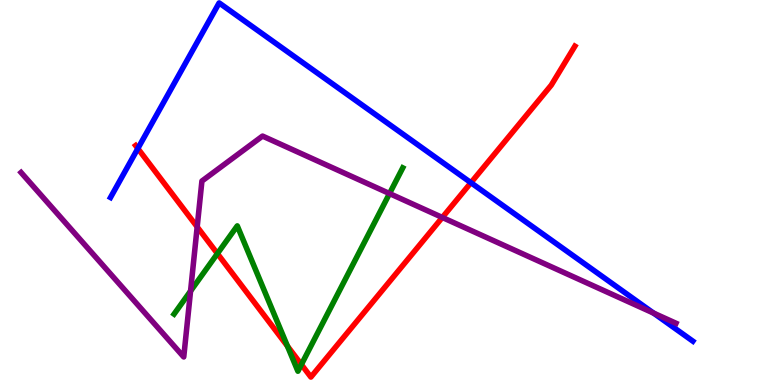[{'lines': ['blue', 'red'], 'intersections': [{'x': 1.78, 'y': 6.14}, {'x': 6.08, 'y': 5.25}]}, {'lines': ['green', 'red'], 'intersections': [{'x': 2.81, 'y': 3.41}, {'x': 3.71, 'y': 1.01}, {'x': 3.89, 'y': 0.532}]}, {'lines': ['purple', 'red'], 'intersections': [{'x': 2.54, 'y': 4.11}, {'x': 5.71, 'y': 4.35}]}, {'lines': ['blue', 'green'], 'intersections': []}, {'lines': ['blue', 'purple'], 'intersections': [{'x': 8.43, 'y': 1.87}]}, {'lines': ['green', 'purple'], 'intersections': [{'x': 2.46, 'y': 2.44}, {'x': 5.03, 'y': 4.97}]}]